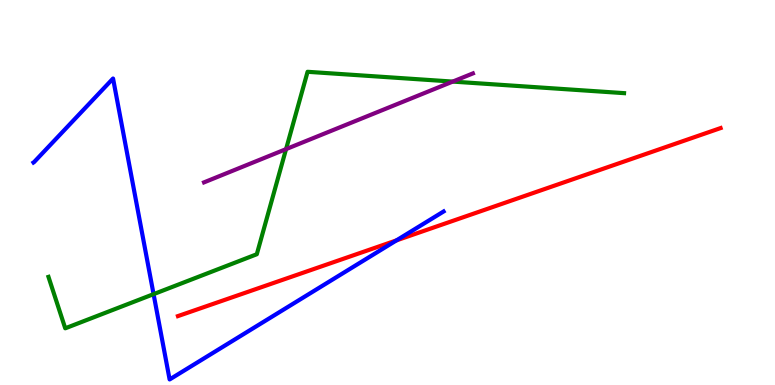[{'lines': ['blue', 'red'], 'intersections': [{'x': 5.12, 'y': 3.76}]}, {'lines': ['green', 'red'], 'intersections': []}, {'lines': ['purple', 'red'], 'intersections': []}, {'lines': ['blue', 'green'], 'intersections': [{'x': 1.98, 'y': 2.36}]}, {'lines': ['blue', 'purple'], 'intersections': []}, {'lines': ['green', 'purple'], 'intersections': [{'x': 3.69, 'y': 6.13}, {'x': 5.84, 'y': 7.88}]}]